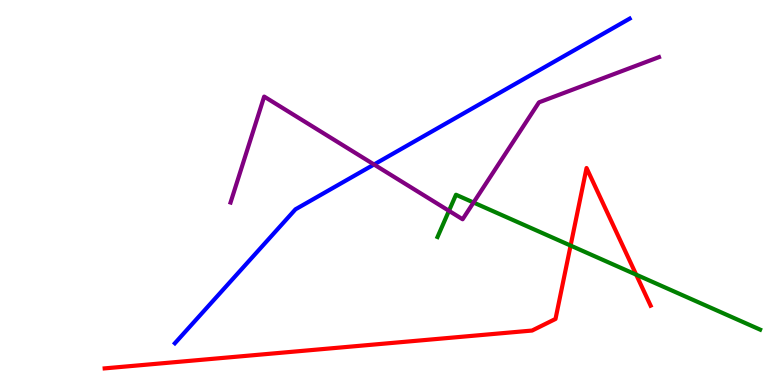[{'lines': ['blue', 'red'], 'intersections': []}, {'lines': ['green', 'red'], 'intersections': [{'x': 7.36, 'y': 3.62}, {'x': 8.21, 'y': 2.87}]}, {'lines': ['purple', 'red'], 'intersections': []}, {'lines': ['blue', 'green'], 'intersections': []}, {'lines': ['blue', 'purple'], 'intersections': [{'x': 4.83, 'y': 5.73}]}, {'lines': ['green', 'purple'], 'intersections': [{'x': 5.79, 'y': 4.52}, {'x': 6.11, 'y': 4.74}]}]